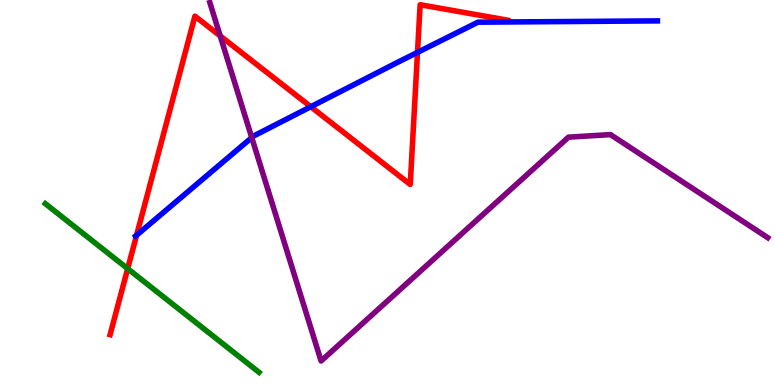[{'lines': ['blue', 'red'], 'intersections': [{'x': 1.76, 'y': 3.89}, {'x': 4.01, 'y': 7.23}, {'x': 5.39, 'y': 8.64}]}, {'lines': ['green', 'red'], 'intersections': [{'x': 1.65, 'y': 3.02}]}, {'lines': ['purple', 'red'], 'intersections': [{'x': 2.84, 'y': 9.07}]}, {'lines': ['blue', 'green'], 'intersections': []}, {'lines': ['blue', 'purple'], 'intersections': [{'x': 3.25, 'y': 6.43}]}, {'lines': ['green', 'purple'], 'intersections': []}]